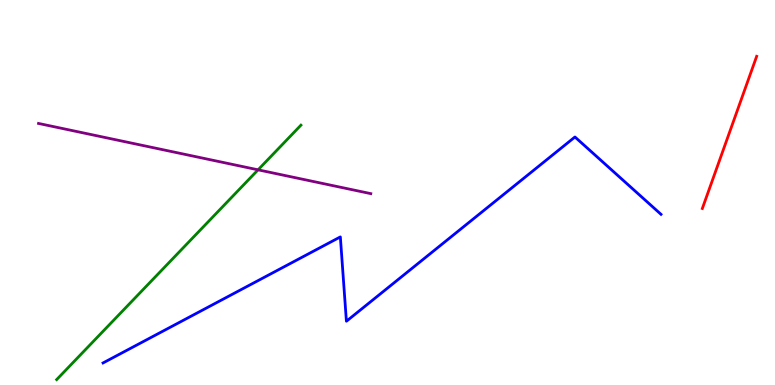[{'lines': ['blue', 'red'], 'intersections': []}, {'lines': ['green', 'red'], 'intersections': []}, {'lines': ['purple', 'red'], 'intersections': []}, {'lines': ['blue', 'green'], 'intersections': []}, {'lines': ['blue', 'purple'], 'intersections': []}, {'lines': ['green', 'purple'], 'intersections': [{'x': 3.33, 'y': 5.59}]}]